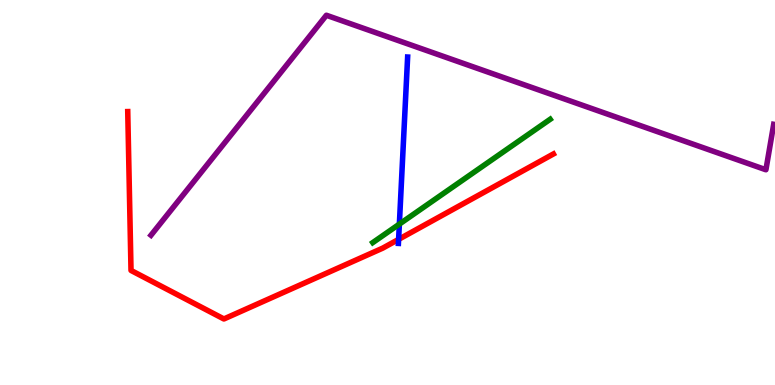[{'lines': ['blue', 'red'], 'intersections': [{'x': 5.14, 'y': 3.78}]}, {'lines': ['green', 'red'], 'intersections': []}, {'lines': ['purple', 'red'], 'intersections': []}, {'lines': ['blue', 'green'], 'intersections': [{'x': 5.15, 'y': 4.18}]}, {'lines': ['blue', 'purple'], 'intersections': []}, {'lines': ['green', 'purple'], 'intersections': []}]